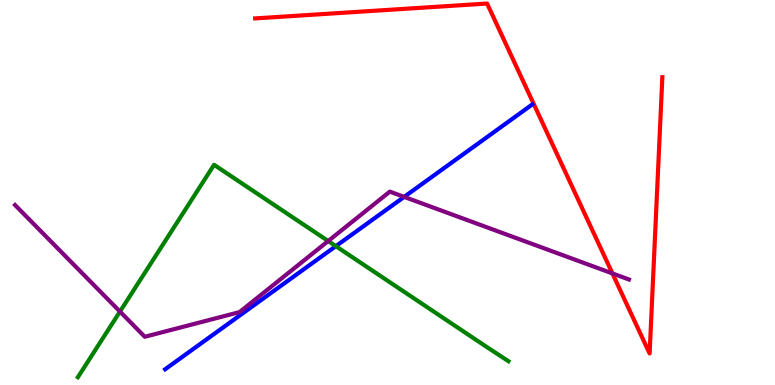[{'lines': ['blue', 'red'], 'intersections': []}, {'lines': ['green', 'red'], 'intersections': []}, {'lines': ['purple', 'red'], 'intersections': [{'x': 7.9, 'y': 2.9}]}, {'lines': ['blue', 'green'], 'intersections': [{'x': 4.33, 'y': 3.61}]}, {'lines': ['blue', 'purple'], 'intersections': [{'x': 5.21, 'y': 4.89}]}, {'lines': ['green', 'purple'], 'intersections': [{'x': 1.55, 'y': 1.91}, {'x': 4.23, 'y': 3.74}]}]